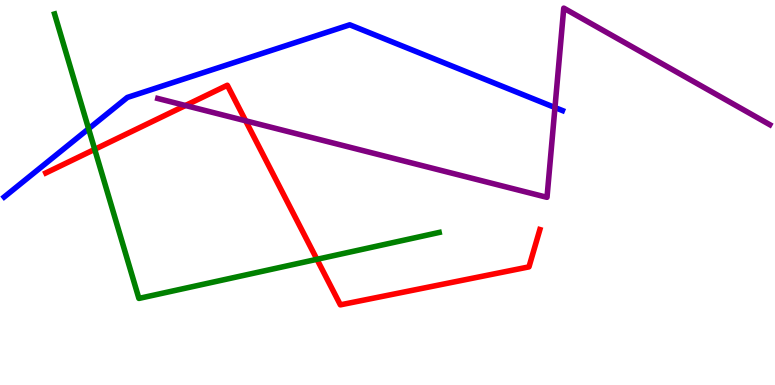[{'lines': ['blue', 'red'], 'intersections': []}, {'lines': ['green', 'red'], 'intersections': [{'x': 1.22, 'y': 6.12}, {'x': 4.09, 'y': 3.26}]}, {'lines': ['purple', 'red'], 'intersections': [{'x': 2.39, 'y': 7.26}, {'x': 3.17, 'y': 6.86}]}, {'lines': ['blue', 'green'], 'intersections': [{'x': 1.14, 'y': 6.66}]}, {'lines': ['blue', 'purple'], 'intersections': [{'x': 7.16, 'y': 7.21}]}, {'lines': ['green', 'purple'], 'intersections': []}]